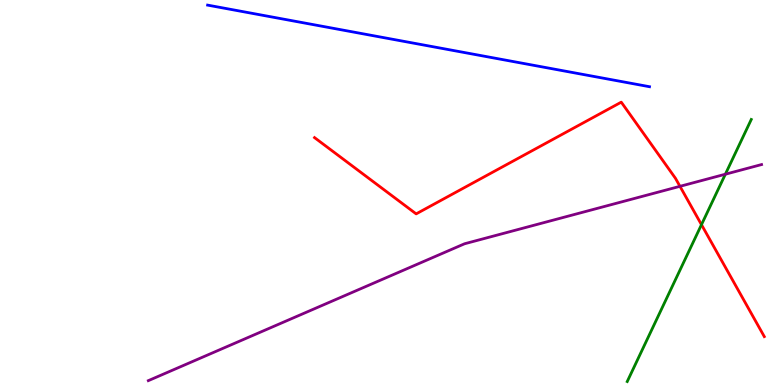[{'lines': ['blue', 'red'], 'intersections': []}, {'lines': ['green', 'red'], 'intersections': [{'x': 9.05, 'y': 4.16}]}, {'lines': ['purple', 'red'], 'intersections': [{'x': 8.77, 'y': 5.16}]}, {'lines': ['blue', 'green'], 'intersections': []}, {'lines': ['blue', 'purple'], 'intersections': []}, {'lines': ['green', 'purple'], 'intersections': [{'x': 9.36, 'y': 5.47}]}]